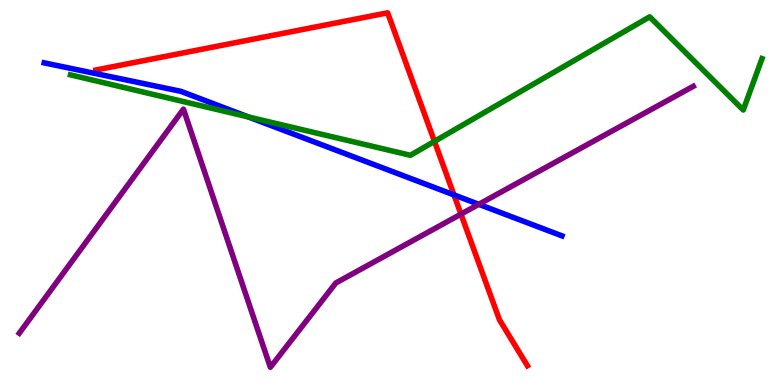[{'lines': ['blue', 'red'], 'intersections': [{'x': 5.86, 'y': 4.94}]}, {'lines': ['green', 'red'], 'intersections': [{'x': 5.61, 'y': 6.33}]}, {'lines': ['purple', 'red'], 'intersections': [{'x': 5.95, 'y': 4.44}]}, {'lines': ['blue', 'green'], 'intersections': [{'x': 3.21, 'y': 6.96}]}, {'lines': ['blue', 'purple'], 'intersections': [{'x': 6.18, 'y': 4.69}]}, {'lines': ['green', 'purple'], 'intersections': []}]